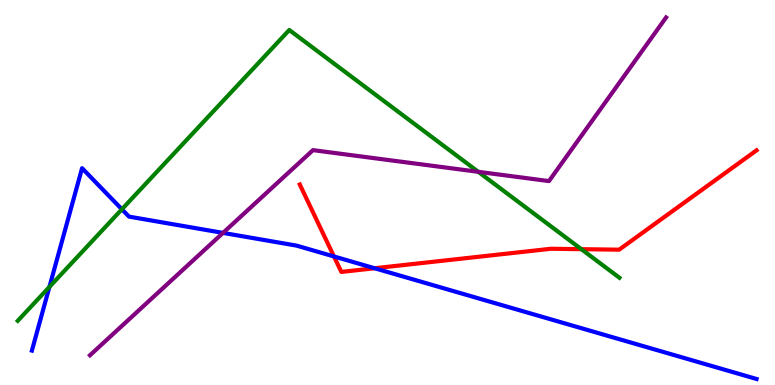[{'lines': ['blue', 'red'], 'intersections': [{'x': 4.31, 'y': 3.34}, {'x': 4.83, 'y': 3.03}]}, {'lines': ['green', 'red'], 'intersections': [{'x': 7.5, 'y': 3.53}]}, {'lines': ['purple', 'red'], 'intersections': []}, {'lines': ['blue', 'green'], 'intersections': [{'x': 0.638, 'y': 2.55}, {'x': 1.57, 'y': 4.56}]}, {'lines': ['blue', 'purple'], 'intersections': [{'x': 2.88, 'y': 3.95}]}, {'lines': ['green', 'purple'], 'intersections': [{'x': 6.17, 'y': 5.54}]}]